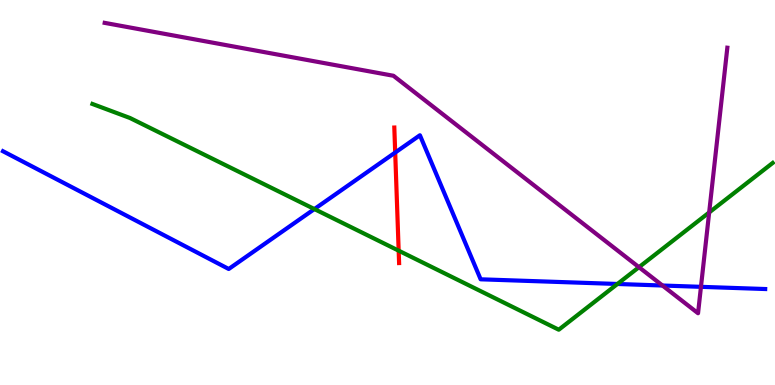[{'lines': ['blue', 'red'], 'intersections': [{'x': 5.1, 'y': 6.04}]}, {'lines': ['green', 'red'], 'intersections': [{'x': 5.14, 'y': 3.49}]}, {'lines': ['purple', 'red'], 'intersections': []}, {'lines': ['blue', 'green'], 'intersections': [{'x': 4.06, 'y': 4.57}, {'x': 7.97, 'y': 2.62}]}, {'lines': ['blue', 'purple'], 'intersections': [{'x': 8.55, 'y': 2.58}, {'x': 9.04, 'y': 2.55}]}, {'lines': ['green', 'purple'], 'intersections': [{'x': 8.24, 'y': 3.06}, {'x': 9.15, 'y': 4.48}]}]